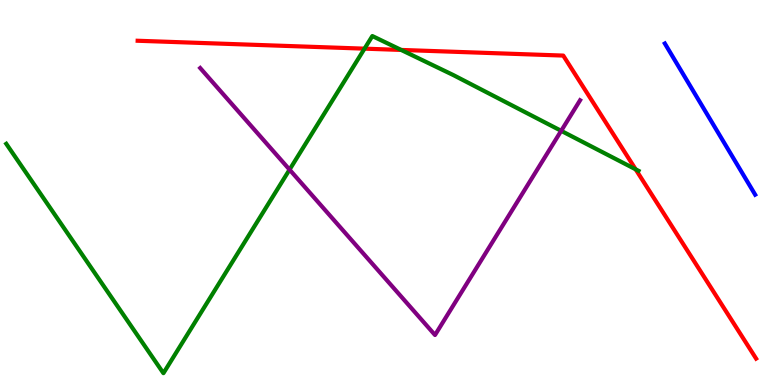[{'lines': ['blue', 'red'], 'intersections': []}, {'lines': ['green', 'red'], 'intersections': [{'x': 4.7, 'y': 8.74}, {'x': 5.18, 'y': 8.7}, {'x': 8.2, 'y': 5.6}]}, {'lines': ['purple', 'red'], 'intersections': []}, {'lines': ['blue', 'green'], 'intersections': []}, {'lines': ['blue', 'purple'], 'intersections': []}, {'lines': ['green', 'purple'], 'intersections': [{'x': 3.74, 'y': 5.59}, {'x': 7.24, 'y': 6.6}]}]